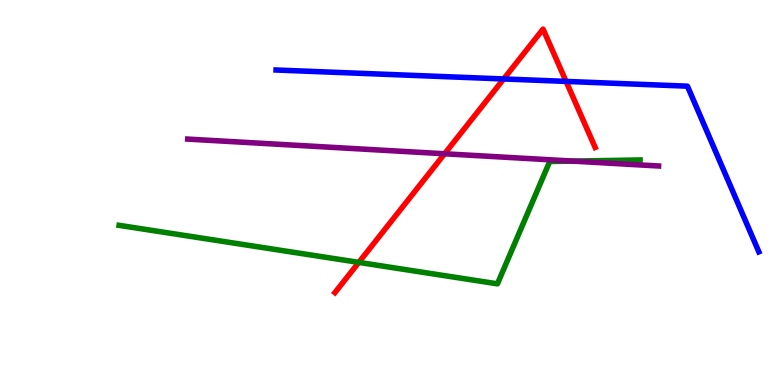[{'lines': ['blue', 'red'], 'intersections': [{'x': 6.5, 'y': 7.95}, {'x': 7.3, 'y': 7.89}]}, {'lines': ['green', 'red'], 'intersections': [{'x': 4.63, 'y': 3.18}]}, {'lines': ['purple', 'red'], 'intersections': [{'x': 5.74, 'y': 6.01}]}, {'lines': ['blue', 'green'], 'intersections': []}, {'lines': ['blue', 'purple'], 'intersections': []}, {'lines': ['green', 'purple'], 'intersections': [{'x': 7.39, 'y': 5.82}]}]